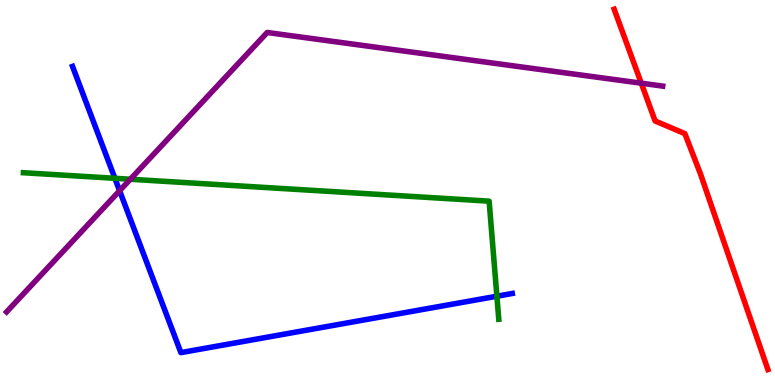[{'lines': ['blue', 'red'], 'intersections': []}, {'lines': ['green', 'red'], 'intersections': []}, {'lines': ['purple', 'red'], 'intersections': [{'x': 8.27, 'y': 7.84}]}, {'lines': ['blue', 'green'], 'intersections': [{'x': 1.48, 'y': 5.37}, {'x': 6.41, 'y': 2.31}]}, {'lines': ['blue', 'purple'], 'intersections': [{'x': 1.54, 'y': 5.05}]}, {'lines': ['green', 'purple'], 'intersections': [{'x': 1.68, 'y': 5.34}]}]